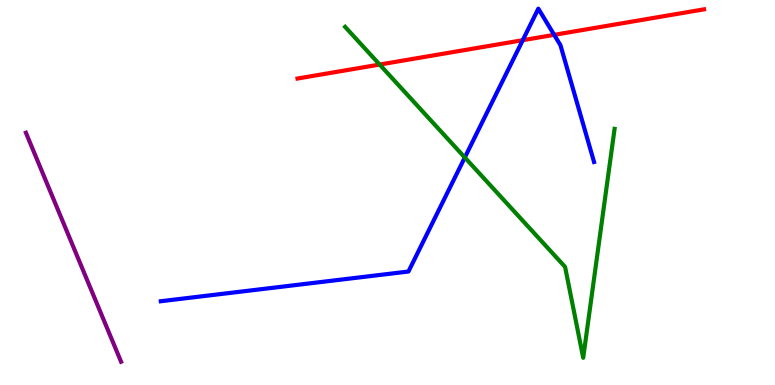[{'lines': ['blue', 'red'], 'intersections': [{'x': 6.75, 'y': 8.96}, {'x': 7.15, 'y': 9.09}]}, {'lines': ['green', 'red'], 'intersections': [{'x': 4.9, 'y': 8.32}]}, {'lines': ['purple', 'red'], 'intersections': []}, {'lines': ['blue', 'green'], 'intersections': [{'x': 6.0, 'y': 5.91}]}, {'lines': ['blue', 'purple'], 'intersections': []}, {'lines': ['green', 'purple'], 'intersections': []}]